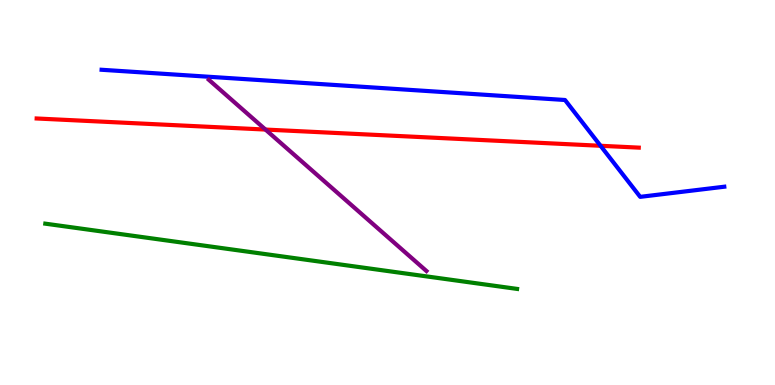[{'lines': ['blue', 'red'], 'intersections': [{'x': 7.75, 'y': 6.21}]}, {'lines': ['green', 'red'], 'intersections': []}, {'lines': ['purple', 'red'], 'intersections': [{'x': 3.43, 'y': 6.63}]}, {'lines': ['blue', 'green'], 'intersections': []}, {'lines': ['blue', 'purple'], 'intersections': []}, {'lines': ['green', 'purple'], 'intersections': []}]